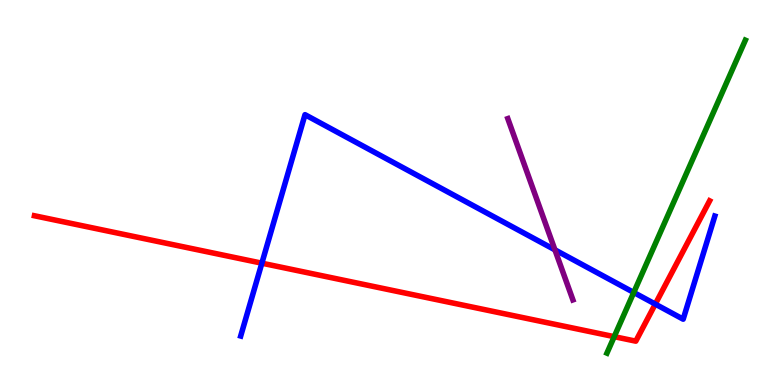[{'lines': ['blue', 'red'], 'intersections': [{'x': 3.38, 'y': 3.16}, {'x': 8.46, 'y': 2.1}]}, {'lines': ['green', 'red'], 'intersections': [{'x': 7.93, 'y': 1.26}]}, {'lines': ['purple', 'red'], 'intersections': []}, {'lines': ['blue', 'green'], 'intersections': [{'x': 8.18, 'y': 2.4}]}, {'lines': ['blue', 'purple'], 'intersections': [{'x': 7.16, 'y': 3.51}]}, {'lines': ['green', 'purple'], 'intersections': []}]